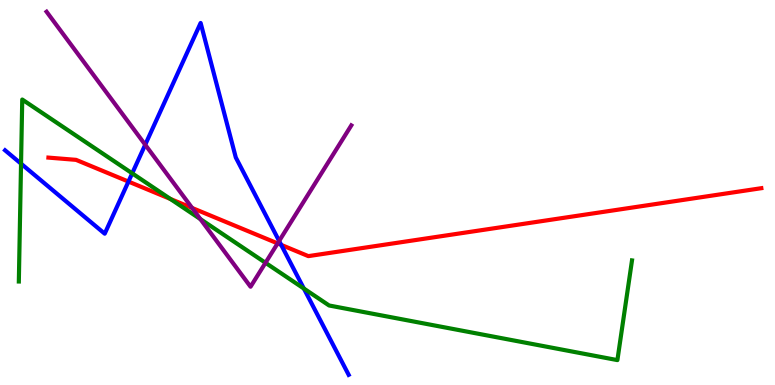[{'lines': ['blue', 'red'], 'intersections': [{'x': 1.66, 'y': 5.28}, {'x': 3.63, 'y': 3.64}]}, {'lines': ['green', 'red'], 'intersections': [{'x': 2.2, 'y': 4.83}]}, {'lines': ['purple', 'red'], 'intersections': [{'x': 2.48, 'y': 4.6}, {'x': 3.58, 'y': 3.68}]}, {'lines': ['blue', 'green'], 'intersections': [{'x': 0.272, 'y': 5.75}, {'x': 1.71, 'y': 5.5}, {'x': 3.92, 'y': 2.51}]}, {'lines': ['blue', 'purple'], 'intersections': [{'x': 1.87, 'y': 6.24}, {'x': 3.6, 'y': 3.74}]}, {'lines': ['green', 'purple'], 'intersections': [{'x': 2.59, 'y': 4.31}, {'x': 3.43, 'y': 3.17}]}]